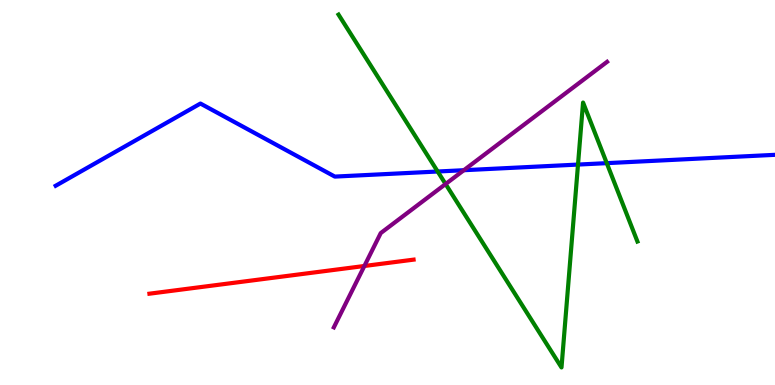[{'lines': ['blue', 'red'], 'intersections': []}, {'lines': ['green', 'red'], 'intersections': []}, {'lines': ['purple', 'red'], 'intersections': [{'x': 4.7, 'y': 3.09}]}, {'lines': ['blue', 'green'], 'intersections': [{'x': 5.65, 'y': 5.55}, {'x': 7.46, 'y': 5.73}, {'x': 7.83, 'y': 5.76}]}, {'lines': ['blue', 'purple'], 'intersections': [{'x': 5.98, 'y': 5.58}]}, {'lines': ['green', 'purple'], 'intersections': [{'x': 5.75, 'y': 5.22}]}]